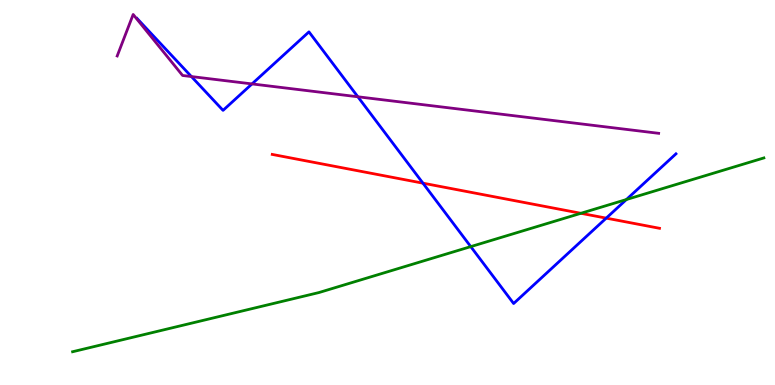[{'lines': ['blue', 'red'], 'intersections': [{'x': 5.46, 'y': 5.24}, {'x': 7.82, 'y': 4.33}]}, {'lines': ['green', 'red'], 'intersections': [{'x': 7.5, 'y': 4.46}]}, {'lines': ['purple', 'red'], 'intersections': []}, {'lines': ['blue', 'green'], 'intersections': [{'x': 6.07, 'y': 3.59}, {'x': 8.08, 'y': 4.82}]}, {'lines': ['blue', 'purple'], 'intersections': [{'x': 2.47, 'y': 8.01}, {'x': 3.25, 'y': 7.82}, {'x': 4.62, 'y': 7.49}]}, {'lines': ['green', 'purple'], 'intersections': []}]